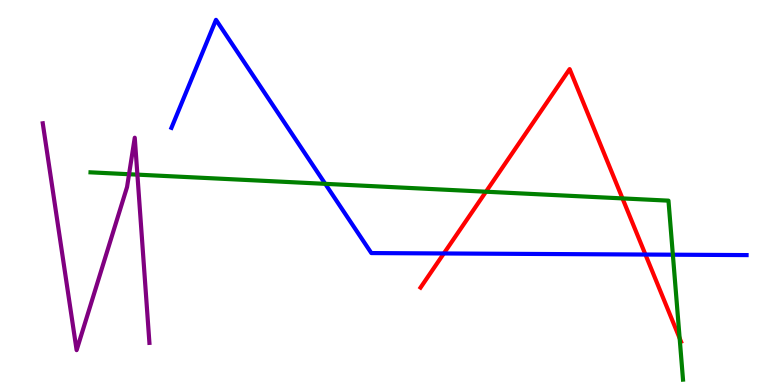[{'lines': ['blue', 'red'], 'intersections': [{'x': 5.73, 'y': 3.42}, {'x': 8.33, 'y': 3.39}]}, {'lines': ['green', 'red'], 'intersections': [{'x': 6.27, 'y': 5.02}, {'x': 8.03, 'y': 4.85}, {'x': 8.77, 'y': 1.21}]}, {'lines': ['purple', 'red'], 'intersections': []}, {'lines': ['blue', 'green'], 'intersections': [{'x': 4.2, 'y': 5.22}, {'x': 8.68, 'y': 3.38}]}, {'lines': ['blue', 'purple'], 'intersections': []}, {'lines': ['green', 'purple'], 'intersections': [{'x': 1.67, 'y': 5.47}, {'x': 1.77, 'y': 5.46}]}]